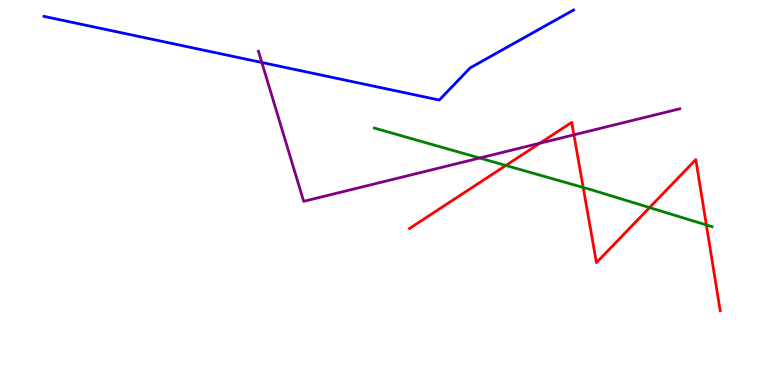[{'lines': ['blue', 'red'], 'intersections': []}, {'lines': ['green', 'red'], 'intersections': [{'x': 6.53, 'y': 5.7}, {'x': 7.53, 'y': 5.13}, {'x': 8.38, 'y': 4.61}, {'x': 9.11, 'y': 4.16}]}, {'lines': ['purple', 'red'], 'intersections': [{'x': 6.97, 'y': 6.28}, {'x': 7.41, 'y': 6.5}]}, {'lines': ['blue', 'green'], 'intersections': []}, {'lines': ['blue', 'purple'], 'intersections': [{'x': 3.38, 'y': 8.38}]}, {'lines': ['green', 'purple'], 'intersections': [{'x': 6.19, 'y': 5.9}]}]